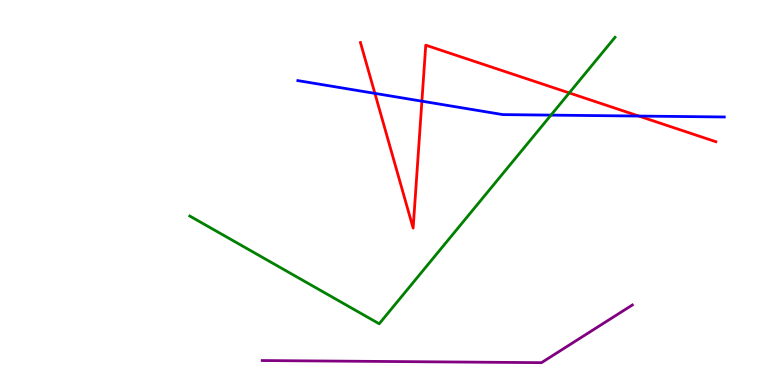[{'lines': ['blue', 'red'], 'intersections': [{'x': 4.84, 'y': 7.57}, {'x': 5.44, 'y': 7.37}, {'x': 8.24, 'y': 6.99}]}, {'lines': ['green', 'red'], 'intersections': [{'x': 7.35, 'y': 7.59}]}, {'lines': ['purple', 'red'], 'intersections': []}, {'lines': ['blue', 'green'], 'intersections': [{'x': 7.11, 'y': 7.01}]}, {'lines': ['blue', 'purple'], 'intersections': []}, {'lines': ['green', 'purple'], 'intersections': []}]